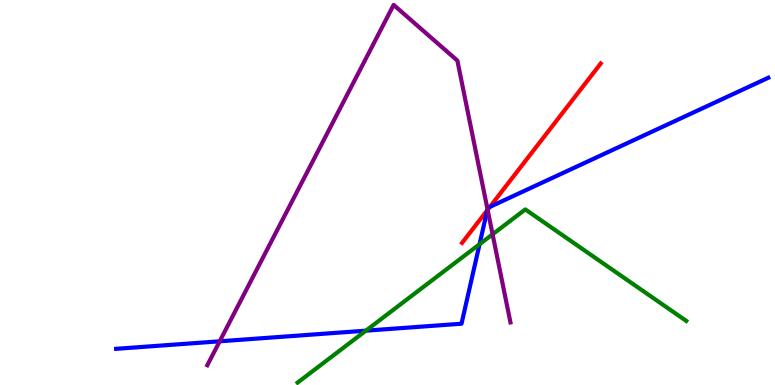[{'lines': ['blue', 'red'], 'intersections': [{'x': 6.29, 'y': 4.54}, {'x': 6.32, 'y': 4.63}]}, {'lines': ['green', 'red'], 'intersections': []}, {'lines': ['purple', 'red'], 'intersections': [{'x': 6.29, 'y': 4.55}]}, {'lines': ['blue', 'green'], 'intersections': [{'x': 4.72, 'y': 1.41}, {'x': 6.19, 'y': 3.66}]}, {'lines': ['blue', 'purple'], 'intersections': [{'x': 2.83, 'y': 1.14}, {'x': 6.29, 'y': 4.57}]}, {'lines': ['green', 'purple'], 'intersections': [{'x': 6.36, 'y': 3.91}]}]